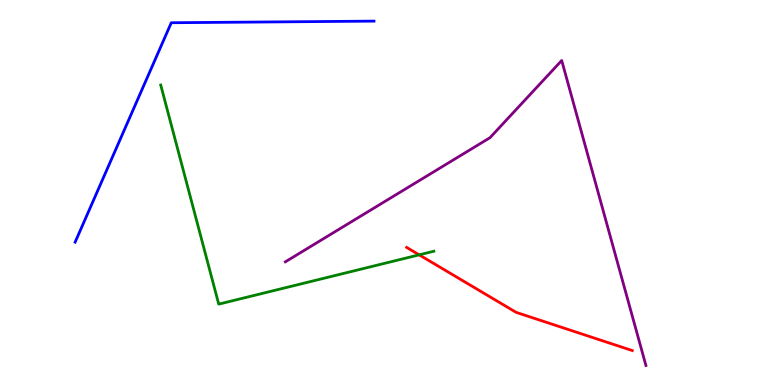[{'lines': ['blue', 'red'], 'intersections': []}, {'lines': ['green', 'red'], 'intersections': [{'x': 5.41, 'y': 3.38}]}, {'lines': ['purple', 'red'], 'intersections': []}, {'lines': ['blue', 'green'], 'intersections': []}, {'lines': ['blue', 'purple'], 'intersections': []}, {'lines': ['green', 'purple'], 'intersections': []}]